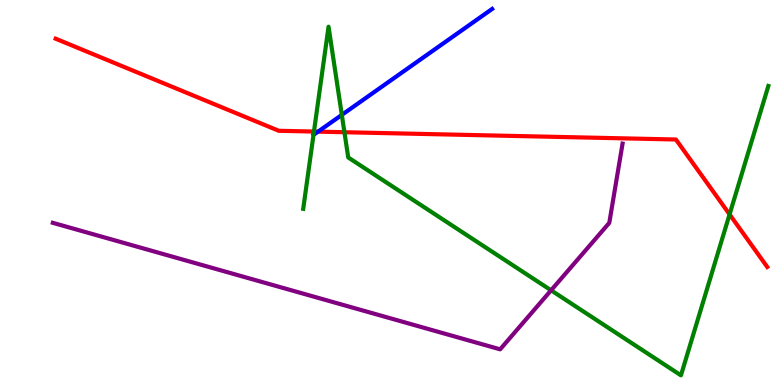[{'lines': ['blue', 'red'], 'intersections': [{'x': 4.1, 'y': 6.58}]}, {'lines': ['green', 'red'], 'intersections': [{'x': 4.05, 'y': 6.58}, {'x': 4.44, 'y': 6.57}, {'x': 9.41, 'y': 4.43}]}, {'lines': ['purple', 'red'], 'intersections': []}, {'lines': ['blue', 'green'], 'intersections': [{'x': 4.41, 'y': 7.02}]}, {'lines': ['blue', 'purple'], 'intersections': []}, {'lines': ['green', 'purple'], 'intersections': [{'x': 7.11, 'y': 2.46}]}]